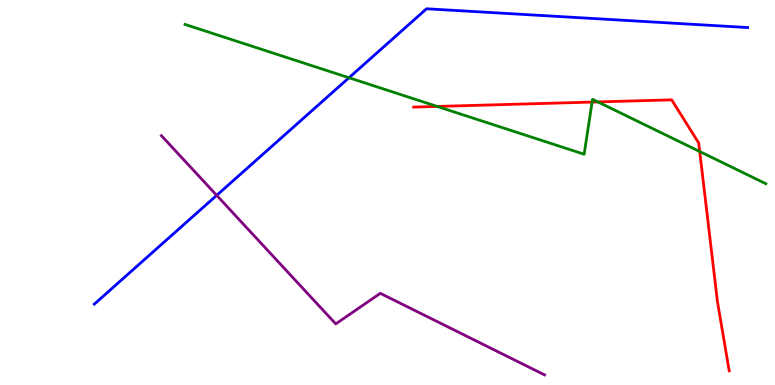[{'lines': ['blue', 'red'], 'intersections': []}, {'lines': ['green', 'red'], 'intersections': [{'x': 5.64, 'y': 7.24}, {'x': 7.64, 'y': 7.35}, {'x': 7.71, 'y': 7.35}, {'x': 9.03, 'y': 6.06}]}, {'lines': ['purple', 'red'], 'intersections': []}, {'lines': ['blue', 'green'], 'intersections': [{'x': 4.5, 'y': 7.98}]}, {'lines': ['blue', 'purple'], 'intersections': [{'x': 2.8, 'y': 4.93}]}, {'lines': ['green', 'purple'], 'intersections': []}]